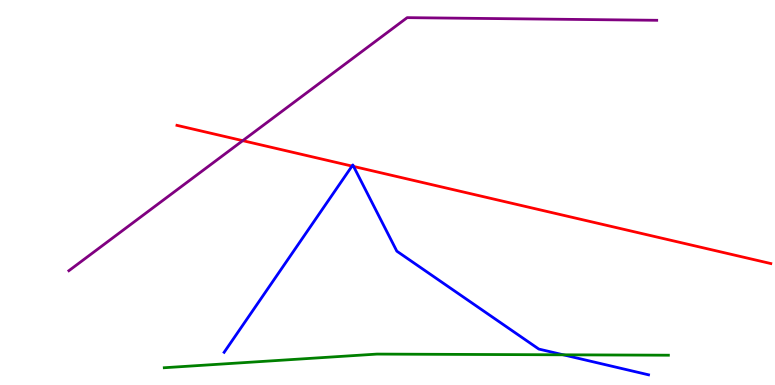[{'lines': ['blue', 'red'], 'intersections': [{'x': 4.54, 'y': 5.69}, {'x': 4.56, 'y': 5.68}]}, {'lines': ['green', 'red'], 'intersections': []}, {'lines': ['purple', 'red'], 'intersections': [{'x': 3.13, 'y': 6.35}]}, {'lines': ['blue', 'green'], 'intersections': [{'x': 7.27, 'y': 0.784}]}, {'lines': ['blue', 'purple'], 'intersections': []}, {'lines': ['green', 'purple'], 'intersections': []}]